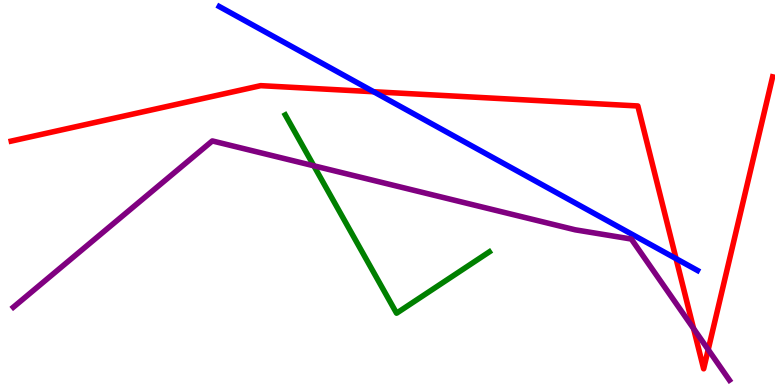[{'lines': ['blue', 'red'], 'intersections': [{'x': 4.82, 'y': 7.62}, {'x': 8.72, 'y': 3.28}]}, {'lines': ['green', 'red'], 'intersections': []}, {'lines': ['purple', 'red'], 'intersections': [{'x': 8.95, 'y': 1.47}, {'x': 9.14, 'y': 0.919}]}, {'lines': ['blue', 'green'], 'intersections': []}, {'lines': ['blue', 'purple'], 'intersections': []}, {'lines': ['green', 'purple'], 'intersections': [{'x': 4.05, 'y': 5.69}]}]